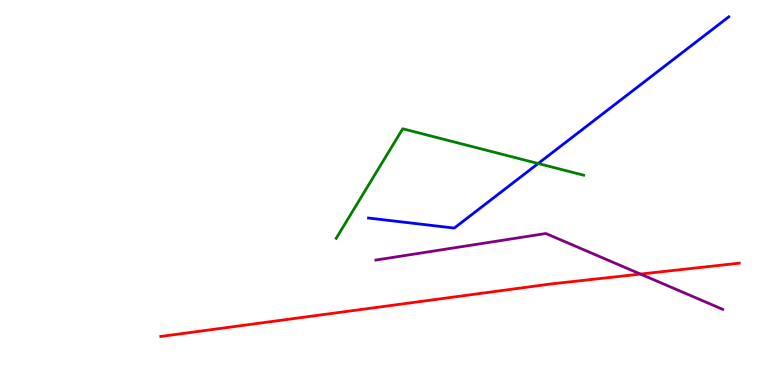[{'lines': ['blue', 'red'], 'intersections': []}, {'lines': ['green', 'red'], 'intersections': []}, {'lines': ['purple', 'red'], 'intersections': [{'x': 8.26, 'y': 2.88}]}, {'lines': ['blue', 'green'], 'intersections': [{'x': 6.94, 'y': 5.75}]}, {'lines': ['blue', 'purple'], 'intersections': []}, {'lines': ['green', 'purple'], 'intersections': []}]